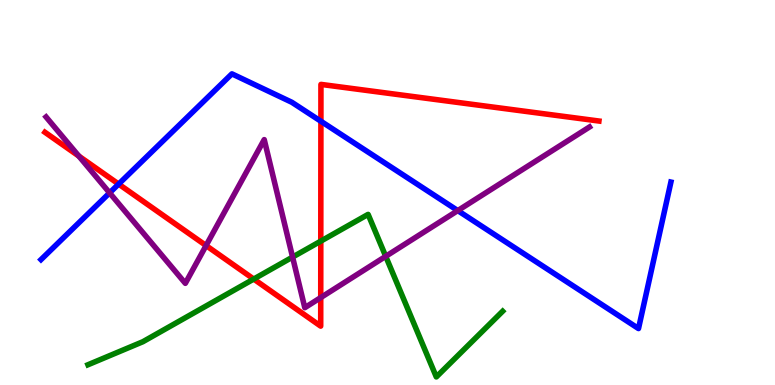[{'lines': ['blue', 'red'], 'intersections': [{'x': 1.53, 'y': 5.22}, {'x': 4.14, 'y': 6.85}]}, {'lines': ['green', 'red'], 'intersections': [{'x': 3.27, 'y': 2.75}, {'x': 4.14, 'y': 3.74}]}, {'lines': ['purple', 'red'], 'intersections': [{'x': 1.02, 'y': 5.95}, {'x': 2.66, 'y': 3.62}, {'x': 4.14, 'y': 2.27}]}, {'lines': ['blue', 'green'], 'intersections': []}, {'lines': ['blue', 'purple'], 'intersections': [{'x': 1.41, 'y': 4.99}, {'x': 5.91, 'y': 4.53}]}, {'lines': ['green', 'purple'], 'intersections': [{'x': 3.78, 'y': 3.32}, {'x': 4.98, 'y': 3.34}]}]